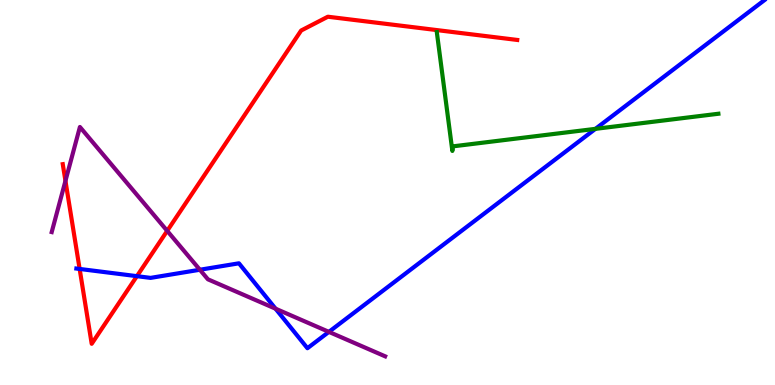[{'lines': ['blue', 'red'], 'intersections': [{'x': 1.03, 'y': 3.01}, {'x': 1.77, 'y': 2.83}]}, {'lines': ['green', 'red'], 'intersections': []}, {'lines': ['purple', 'red'], 'intersections': [{'x': 0.845, 'y': 5.3}, {'x': 2.16, 'y': 4.0}]}, {'lines': ['blue', 'green'], 'intersections': [{'x': 7.68, 'y': 6.65}]}, {'lines': ['blue', 'purple'], 'intersections': [{'x': 2.58, 'y': 2.99}, {'x': 3.56, 'y': 1.98}, {'x': 4.24, 'y': 1.38}]}, {'lines': ['green', 'purple'], 'intersections': []}]